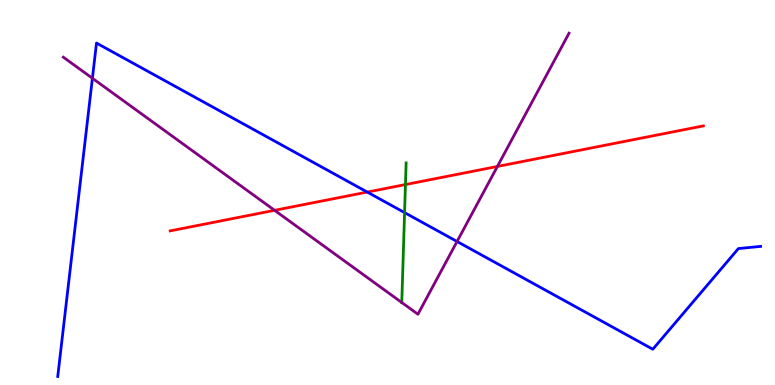[{'lines': ['blue', 'red'], 'intersections': [{'x': 4.74, 'y': 5.01}]}, {'lines': ['green', 'red'], 'intersections': [{'x': 5.23, 'y': 5.21}]}, {'lines': ['purple', 'red'], 'intersections': [{'x': 3.54, 'y': 4.54}, {'x': 6.42, 'y': 5.68}]}, {'lines': ['blue', 'green'], 'intersections': [{'x': 5.22, 'y': 4.48}]}, {'lines': ['blue', 'purple'], 'intersections': [{'x': 1.19, 'y': 7.97}, {'x': 5.9, 'y': 3.73}]}, {'lines': ['green', 'purple'], 'intersections': []}]